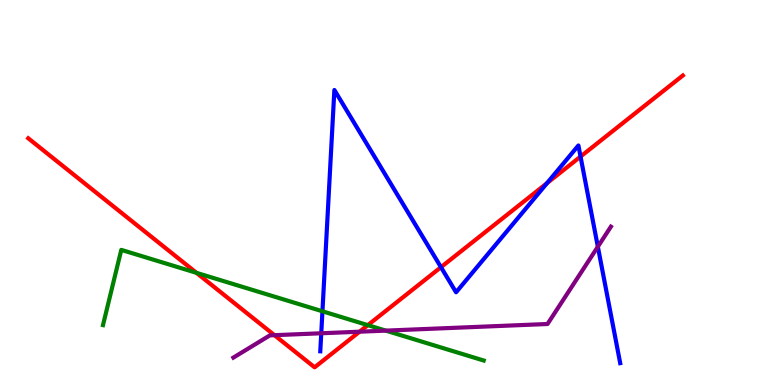[{'lines': ['blue', 'red'], 'intersections': [{'x': 5.69, 'y': 3.06}, {'x': 7.06, 'y': 5.24}, {'x': 7.49, 'y': 5.93}]}, {'lines': ['green', 'red'], 'intersections': [{'x': 2.54, 'y': 2.91}, {'x': 4.75, 'y': 1.55}]}, {'lines': ['purple', 'red'], 'intersections': [{'x': 3.54, 'y': 1.29}, {'x': 4.64, 'y': 1.38}]}, {'lines': ['blue', 'green'], 'intersections': [{'x': 4.16, 'y': 1.91}]}, {'lines': ['blue', 'purple'], 'intersections': [{'x': 4.15, 'y': 1.34}, {'x': 7.71, 'y': 3.59}]}, {'lines': ['green', 'purple'], 'intersections': [{'x': 4.98, 'y': 1.41}]}]